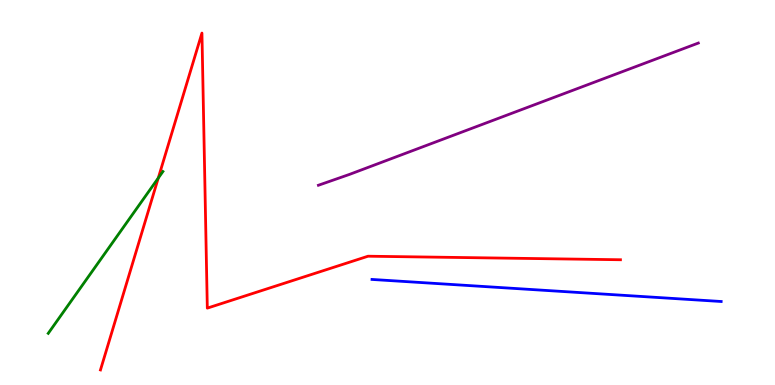[{'lines': ['blue', 'red'], 'intersections': []}, {'lines': ['green', 'red'], 'intersections': [{'x': 2.04, 'y': 5.37}]}, {'lines': ['purple', 'red'], 'intersections': []}, {'lines': ['blue', 'green'], 'intersections': []}, {'lines': ['blue', 'purple'], 'intersections': []}, {'lines': ['green', 'purple'], 'intersections': []}]